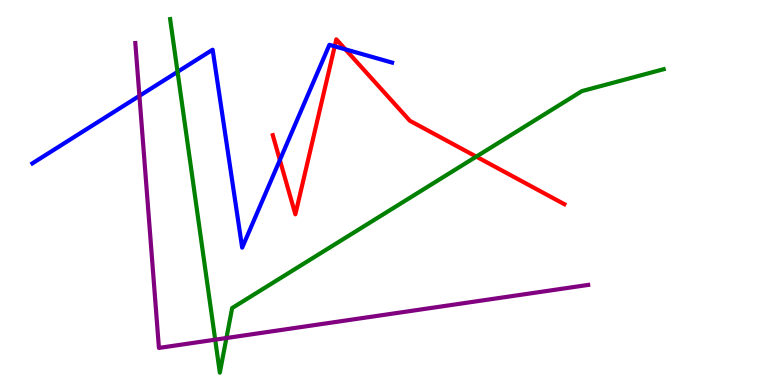[{'lines': ['blue', 'red'], 'intersections': [{'x': 3.61, 'y': 5.84}, {'x': 4.32, 'y': 8.8}, {'x': 4.46, 'y': 8.72}]}, {'lines': ['green', 'red'], 'intersections': [{'x': 6.15, 'y': 5.93}]}, {'lines': ['purple', 'red'], 'intersections': []}, {'lines': ['blue', 'green'], 'intersections': [{'x': 2.29, 'y': 8.13}]}, {'lines': ['blue', 'purple'], 'intersections': [{'x': 1.8, 'y': 7.51}]}, {'lines': ['green', 'purple'], 'intersections': [{'x': 2.78, 'y': 1.18}, {'x': 2.92, 'y': 1.22}]}]